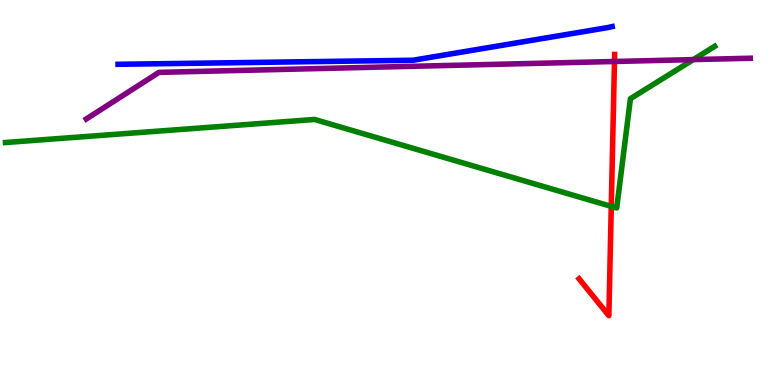[{'lines': ['blue', 'red'], 'intersections': []}, {'lines': ['green', 'red'], 'intersections': [{'x': 7.89, 'y': 4.64}]}, {'lines': ['purple', 'red'], 'intersections': [{'x': 7.93, 'y': 8.4}]}, {'lines': ['blue', 'green'], 'intersections': []}, {'lines': ['blue', 'purple'], 'intersections': []}, {'lines': ['green', 'purple'], 'intersections': [{'x': 8.95, 'y': 8.45}]}]